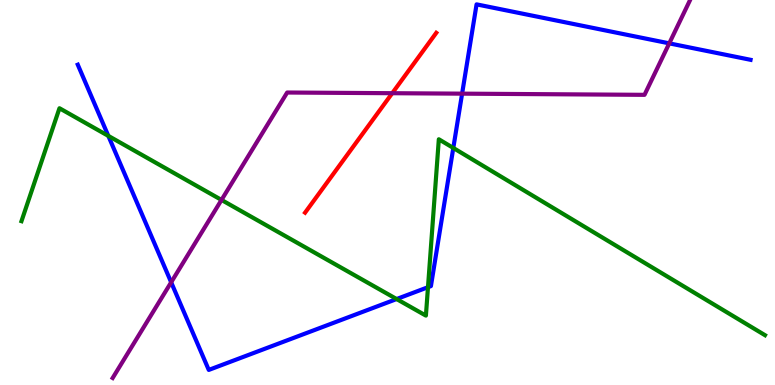[{'lines': ['blue', 'red'], 'intersections': []}, {'lines': ['green', 'red'], 'intersections': []}, {'lines': ['purple', 'red'], 'intersections': [{'x': 5.06, 'y': 7.58}]}, {'lines': ['blue', 'green'], 'intersections': [{'x': 1.4, 'y': 6.47}, {'x': 5.12, 'y': 2.23}, {'x': 5.52, 'y': 2.54}, {'x': 5.85, 'y': 6.16}]}, {'lines': ['blue', 'purple'], 'intersections': [{'x': 2.21, 'y': 2.67}, {'x': 5.96, 'y': 7.57}, {'x': 8.64, 'y': 8.87}]}, {'lines': ['green', 'purple'], 'intersections': [{'x': 2.86, 'y': 4.81}]}]